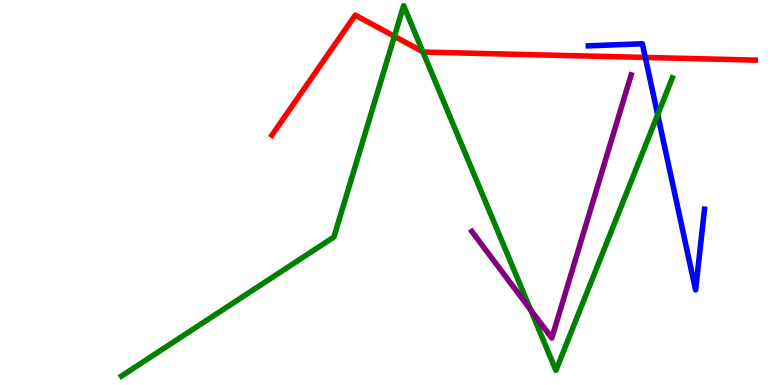[{'lines': ['blue', 'red'], 'intersections': [{'x': 8.33, 'y': 8.51}]}, {'lines': ['green', 'red'], 'intersections': [{'x': 5.09, 'y': 9.06}, {'x': 5.46, 'y': 8.66}]}, {'lines': ['purple', 'red'], 'intersections': []}, {'lines': ['blue', 'green'], 'intersections': [{'x': 8.49, 'y': 7.02}]}, {'lines': ['blue', 'purple'], 'intersections': []}, {'lines': ['green', 'purple'], 'intersections': [{'x': 6.85, 'y': 1.95}]}]